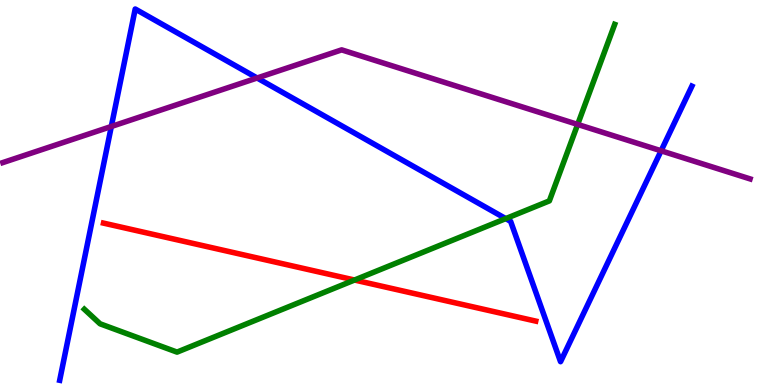[{'lines': ['blue', 'red'], 'intersections': []}, {'lines': ['green', 'red'], 'intersections': [{'x': 4.57, 'y': 2.73}]}, {'lines': ['purple', 'red'], 'intersections': []}, {'lines': ['blue', 'green'], 'intersections': [{'x': 6.53, 'y': 4.32}]}, {'lines': ['blue', 'purple'], 'intersections': [{'x': 1.44, 'y': 6.71}, {'x': 3.32, 'y': 7.97}, {'x': 8.53, 'y': 6.08}]}, {'lines': ['green', 'purple'], 'intersections': [{'x': 7.45, 'y': 6.77}]}]